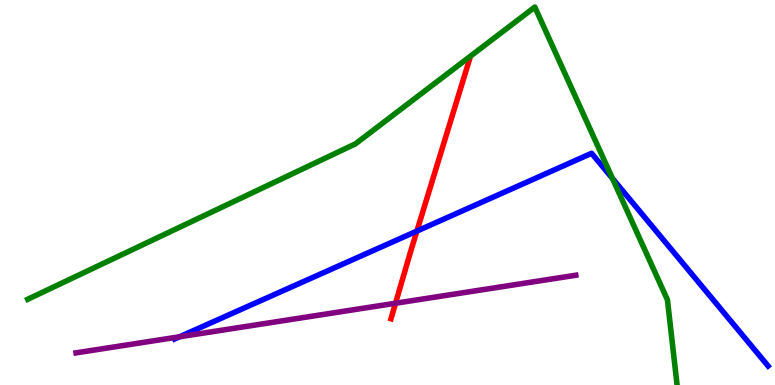[{'lines': ['blue', 'red'], 'intersections': [{'x': 5.38, 'y': 4.0}]}, {'lines': ['green', 'red'], 'intersections': []}, {'lines': ['purple', 'red'], 'intersections': [{'x': 5.1, 'y': 2.12}]}, {'lines': ['blue', 'green'], 'intersections': [{'x': 7.9, 'y': 5.36}]}, {'lines': ['blue', 'purple'], 'intersections': [{'x': 2.32, 'y': 1.25}]}, {'lines': ['green', 'purple'], 'intersections': []}]